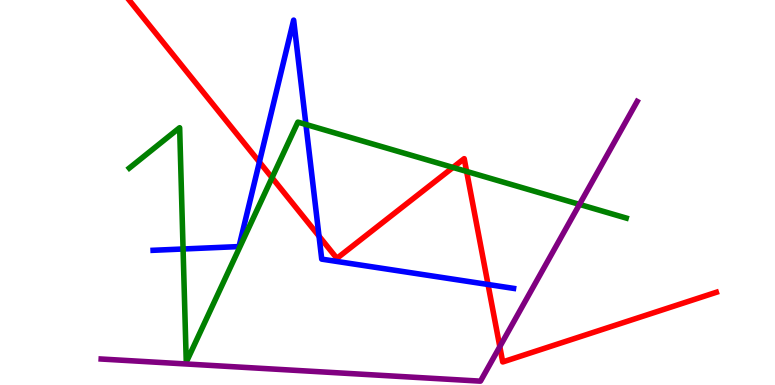[{'lines': ['blue', 'red'], 'intersections': [{'x': 3.35, 'y': 5.79}, {'x': 4.12, 'y': 3.87}, {'x': 6.3, 'y': 2.61}]}, {'lines': ['green', 'red'], 'intersections': [{'x': 3.51, 'y': 5.38}, {'x': 5.84, 'y': 5.65}, {'x': 6.02, 'y': 5.55}]}, {'lines': ['purple', 'red'], 'intersections': [{'x': 6.45, 'y': 0.996}]}, {'lines': ['blue', 'green'], 'intersections': [{'x': 2.36, 'y': 3.53}, {'x': 3.95, 'y': 6.77}]}, {'lines': ['blue', 'purple'], 'intersections': []}, {'lines': ['green', 'purple'], 'intersections': [{'x': 7.48, 'y': 4.69}]}]